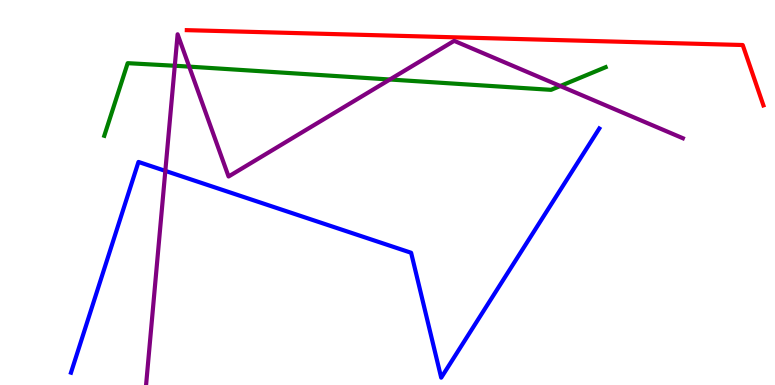[{'lines': ['blue', 'red'], 'intersections': []}, {'lines': ['green', 'red'], 'intersections': []}, {'lines': ['purple', 'red'], 'intersections': []}, {'lines': ['blue', 'green'], 'intersections': []}, {'lines': ['blue', 'purple'], 'intersections': [{'x': 2.13, 'y': 5.56}]}, {'lines': ['green', 'purple'], 'intersections': [{'x': 2.26, 'y': 8.29}, {'x': 2.44, 'y': 8.27}, {'x': 5.03, 'y': 7.93}, {'x': 7.23, 'y': 7.77}]}]